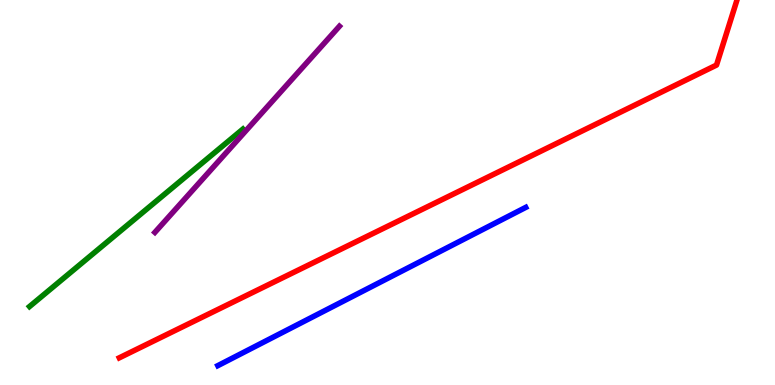[{'lines': ['blue', 'red'], 'intersections': []}, {'lines': ['green', 'red'], 'intersections': []}, {'lines': ['purple', 'red'], 'intersections': []}, {'lines': ['blue', 'green'], 'intersections': []}, {'lines': ['blue', 'purple'], 'intersections': []}, {'lines': ['green', 'purple'], 'intersections': []}]